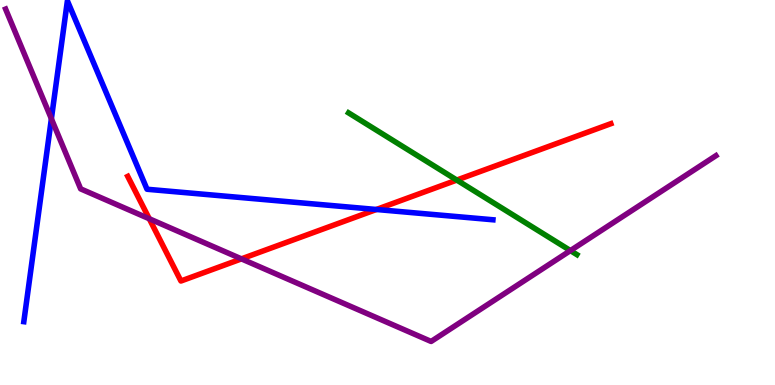[{'lines': ['blue', 'red'], 'intersections': [{'x': 4.86, 'y': 4.56}]}, {'lines': ['green', 'red'], 'intersections': [{'x': 5.89, 'y': 5.32}]}, {'lines': ['purple', 'red'], 'intersections': [{'x': 1.93, 'y': 4.32}, {'x': 3.12, 'y': 3.28}]}, {'lines': ['blue', 'green'], 'intersections': []}, {'lines': ['blue', 'purple'], 'intersections': [{'x': 0.663, 'y': 6.92}]}, {'lines': ['green', 'purple'], 'intersections': [{'x': 7.36, 'y': 3.49}]}]